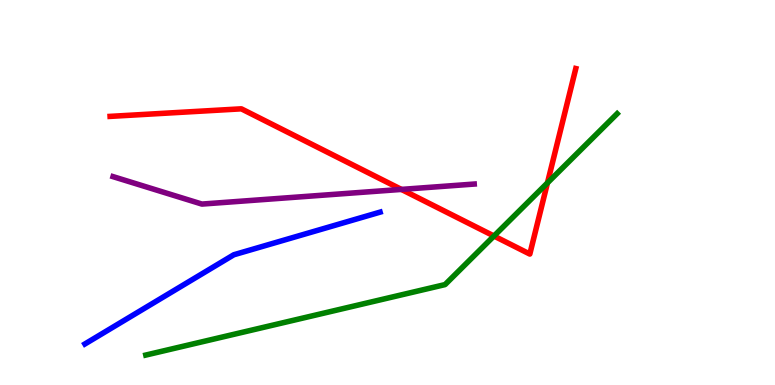[{'lines': ['blue', 'red'], 'intersections': []}, {'lines': ['green', 'red'], 'intersections': [{'x': 6.37, 'y': 3.87}, {'x': 7.06, 'y': 5.25}]}, {'lines': ['purple', 'red'], 'intersections': [{'x': 5.18, 'y': 5.08}]}, {'lines': ['blue', 'green'], 'intersections': []}, {'lines': ['blue', 'purple'], 'intersections': []}, {'lines': ['green', 'purple'], 'intersections': []}]